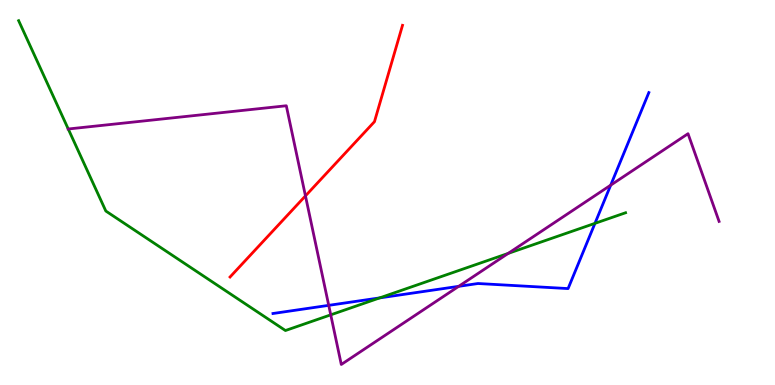[{'lines': ['blue', 'red'], 'intersections': []}, {'lines': ['green', 'red'], 'intersections': []}, {'lines': ['purple', 'red'], 'intersections': [{'x': 3.94, 'y': 4.91}]}, {'lines': ['blue', 'green'], 'intersections': [{'x': 4.9, 'y': 2.26}, {'x': 7.68, 'y': 4.2}]}, {'lines': ['blue', 'purple'], 'intersections': [{'x': 4.24, 'y': 2.07}, {'x': 5.92, 'y': 2.56}, {'x': 7.88, 'y': 5.19}]}, {'lines': ['green', 'purple'], 'intersections': [{'x': 0.881, 'y': 6.65}, {'x': 4.27, 'y': 1.82}, {'x': 6.56, 'y': 3.42}]}]